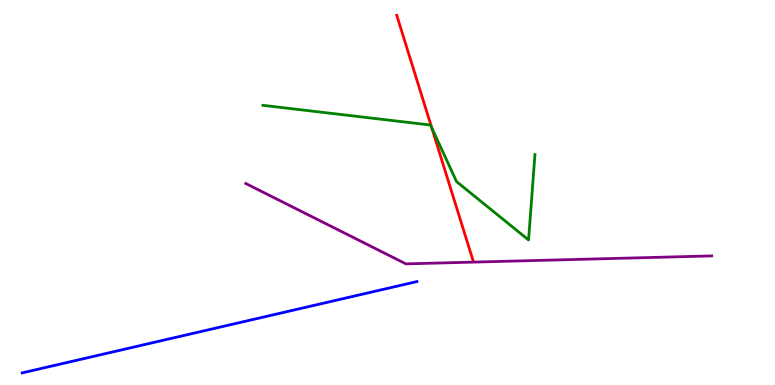[{'lines': ['blue', 'red'], 'intersections': []}, {'lines': ['green', 'red'], 'intersections': [{'x': 5.57, 'y': 6.68}]}, {'lines': ['purple', 'red'], 'intersections': []}, {'lines': ['blue', 'green'], 'intersections': []}, {'lines': ['blue', 'purple'], 'intersections': []}, {'lines': ['green', 'purple'], 'intersections': []}]